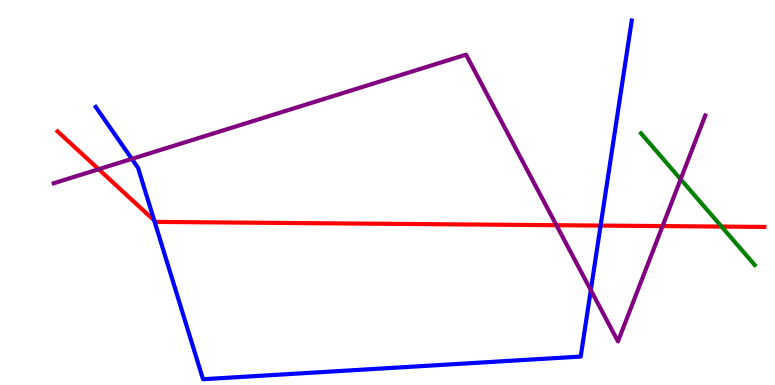[{'lines': ['blue', 'red'], 'intersections': [{'x': 1.99, 'y': 4.27}, {'x': 7.75, 'y': 4.14}]}, {'lines': ['green', 'red'], 'intersections': [{'x': 9.31, 'y': 4.11}]}, {'lines': ['purple', 'red'], 'intersections': [{'x': 1.27, 'y': 5.6}, {'x': 7.18, 'y': 4.15}, {'x': 8.55, 'y': 4.13}]}, {'lines': ['blue', 'green'], 'intersections': []}, {'lines': ['blue', 'purple'], 'intersections': [{'x': 1.7, 'y': 5.87}, {'x': 7.62, 'y': 2.47}]}, {'lines': ['green', 'purple'], 'intersections': [{'x': 8.78, 'y': 5.34}]}]